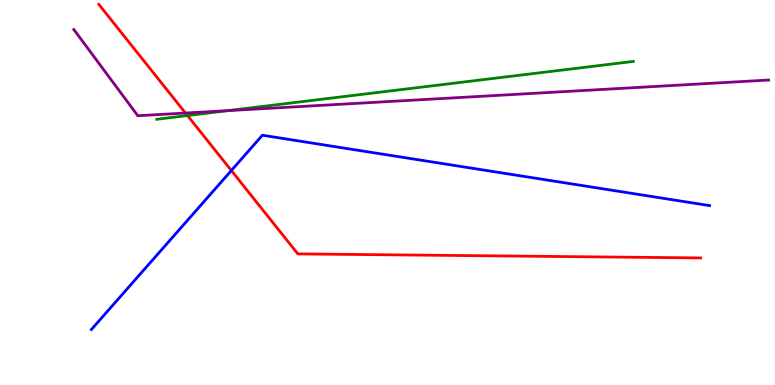[{'lines': ['blue', 'red'], 'intersections': [{'x': 2.99, 'y': 5.57}]}, {'lines': ['green', 'red'], 'intersections': [{'x': 2.42, 'y': 7.0}]}, {'lines': ['purple', 'red'], 'intersections': [{'x': 2.39, 'y': 7.06}]}, {'lines': ['blue', 'green'], 'intersections': []}, {'lines': ['blue', 'purple'], 'intersections': []}, {'lines': ['green', 'purple'], 'intersections': [{'x': 2.94, 'y': 7.13}]}]